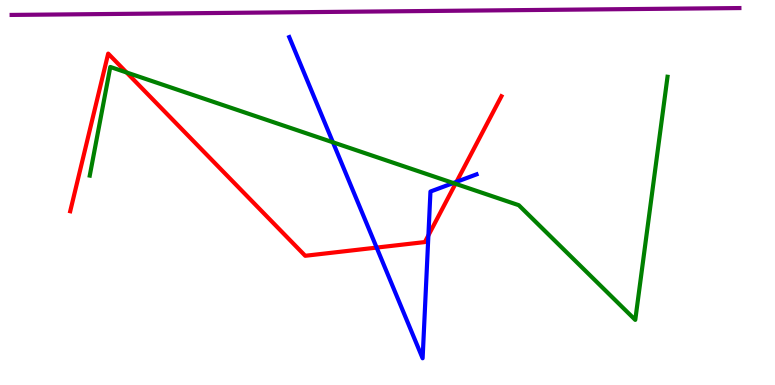[{'lines': ['blue', 'red'], 'intersections': [{'x': 4.86, 'y': 3.57}, {'x': 5.53, 'y': 3.89}, {'x': 5.89, 'y': 5.28}]}, {'lines': ['green', 'red'], 'intersections': [{'x': 1.63, 'y': 8.12}, {'x': 5.88, 'y': 5.23}]}, {'lines': ['purple', 'red'], 'intersections': []}, {'lines': ['blue', 'green'], 'intersections': [{'x': 4.3, 'y': 6.3}, {'x': 5.85, 'y': 5.25}]}, {'lines': ['blue', 'purple'], 'intersections': []}, {'lines': ['green', 'purple'], 'intersections': []}]